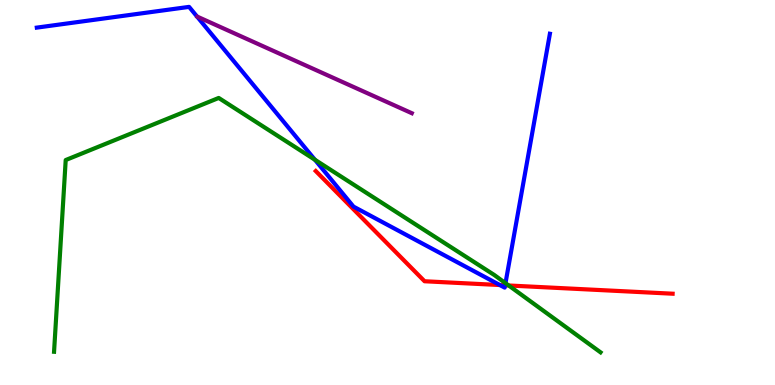[{'lines': ['blue', 'red'], 'intersections': [{'x': 6.45, 'y': 2.6}, {'x': 6.52, 'y': 2.59}]}, {'lines': ['green', 'red'], 'intersections': [{'x': 6.56, 'y': 2.58}]}, {'lines': ['purple', 'red'], 'intersections': []}, {'lines': ['blue', 'green'], 'intersections': [{'x': 4.06, 'y': 5.85}, {'x': 6.52, 'y': 2.65}]}, {'lines': ['blue', 'purple'], 'intersections': []}, {'lines': ['green', 'purple'], 'intersections': []}]